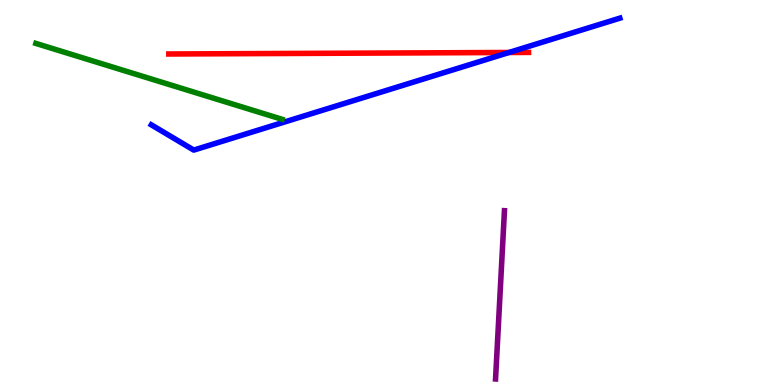[{'lines': ['blue', 'red'], 'intersections': [{'x': 6.57, 'y': 8.64}]}, {'lines': ['green', 'red'], 'intersections': []}, {'lines': ['purple', 'red'], 'intersections': []}, {'lines': ['blue', 'green'], 'intersections': []}, {'lines': ['blue', 'purple'], 'intersections': []}, {'lines': ['green', 'purple'], 'intersections': []}]